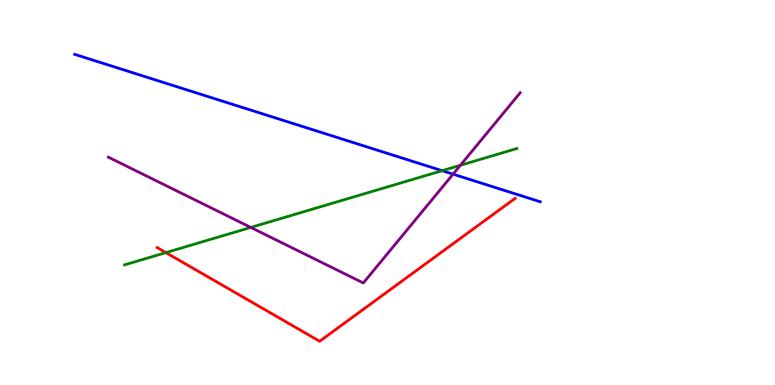[{'lines': ['blue', 'red'], 'intersections': []}, {'lines': ['green', 'red'], 'intersections': [{'x': 2.14, 'y': 3.44}]}, {'lines': ['purple', 'red'], 'intersections': []}, {'lines': ['blue', 'green'], 'intersections': [{'x': 5.7, 'y': 5.57}]}, {'lines': ['blue', 'purple'], 'intersections': [{'x': 5.85, 'y': 5.48}]}, {'lines': ['green', 'purple'], 'intersections': [{'x': 3.24, 'y': 4.09}, {'x': 5.94, 'y': 5.71}]}]